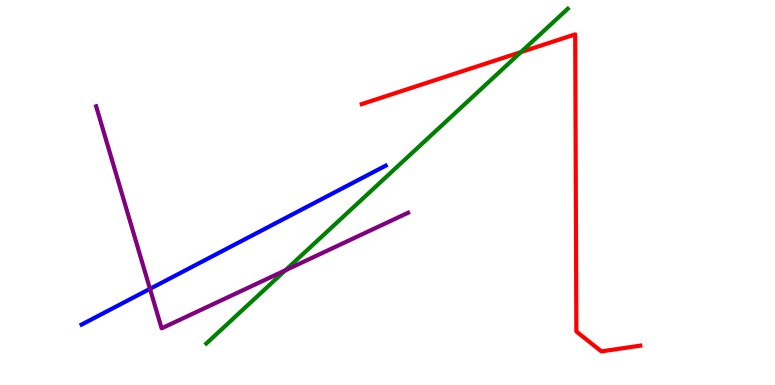[{'lines': ['blue', 'red'], 'intersections': []}, {'lines': ['green', 'red'], 'intersections': [{'x': 6.72, 'y': 8.65}]}, {'lines': ['purple', 'red'], 'intersections': []}, {'lines': ['blue', 'green'], 'intersections': []}, {'lines': ['blue', 'purple'], 'intersections': [{'x': 1.94, 'y': 2.5}]}, {'lines': ['green', 'purple'], 'intersections': [{'x': 3.68, 'y': 2.98}]}]